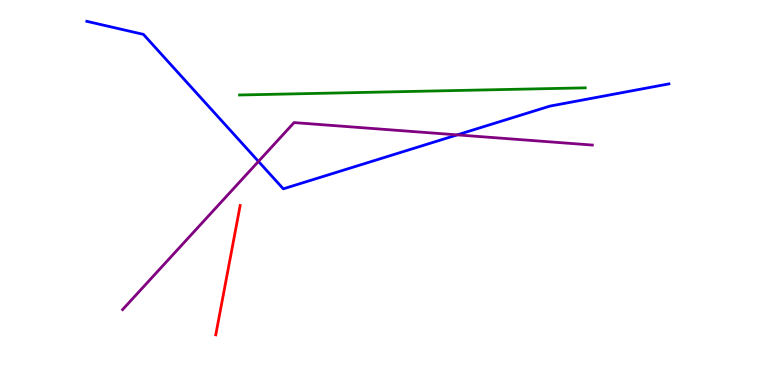[{'lines': ['blue', 'red'], 'intersections': []}, {'lines': ['green', 'red'], 'intersections': []}, {'lines': ['purple', 'red'], 'intersections': []}, {'lines': ['blue', 'green'], 'intersections': []}, {'lines': ['blue', 'purple'], 'intersections': [{'x': 3.34, 'y': 5.81}, {'x': 5.9, 'y': 6.5}]}, {'lines': ['green', 'purple'], 'intersections': []}]